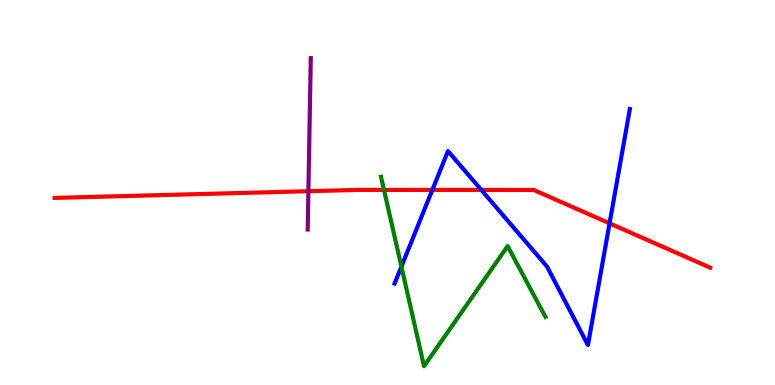[{'lines': ['blue', 'red'], 'intersections': [{'x': 5.58, 'y': 5.07}, {'x': 6.21, 'y': 5.07}, {'x': 7.87, 'y': 4.2}]}, {'lines': ['green', 'red'], 'intersections': [{'x': 4.95, 'y': 5.07}]}, {'lines': ['purple', 'red'], 'intersections': [{'x': 3.98, 'y': 5.03}]}, {'lines': ['blue', 'green'], 'intersections': [{'x': 5.18, 'y': 3.08}]}, {'lines': ['blue', 'purple'], 'intersections': []}, {'lines': ['green', 'purple'], 'intersections': []}]